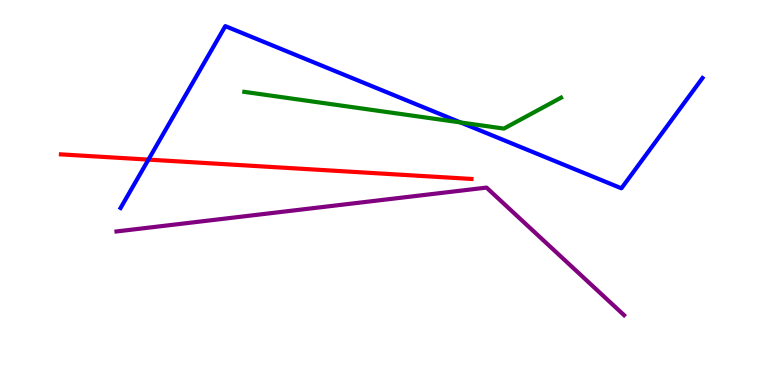[{'lines': ['blue', 'red'], 'intersections': [{'x': 1.92, 'y': 5.85}]}, {'lines': ['green', 'red'], 'intersections': []}, {'lines': ['purple', 'red'], 'intersections': []}, {'lines': ['blue', 'green'], 'intersections': [{'x': 5.94, 'y': 6.82}]}, {'lines': ['blue', 'purple'], 'intersections': []}, {'lines': ['green', 'purple'], 'intersections': []}]